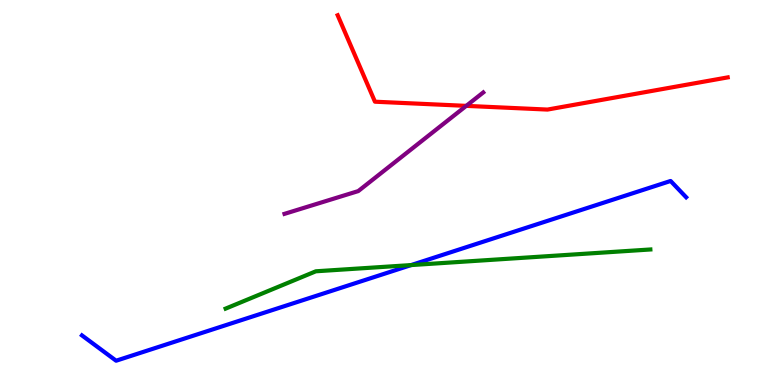[{'lines': ['blue', 'red'], 'intersections': []}, {'lines': ['green', 'red'], 'intersections': []}, {'lines': ['purple', 'red'], 'intersections': [{'x': 6.02, 'y': 7.25}]}, {'lines': ['blue', 'green'], 'intersections': [{'x': 5.31, 'y': 3.11}]}, {'lines': ['blue', 'purple'], 'intersections': []}, {'lines': ['green', 'purple'], 'intersections': []}]